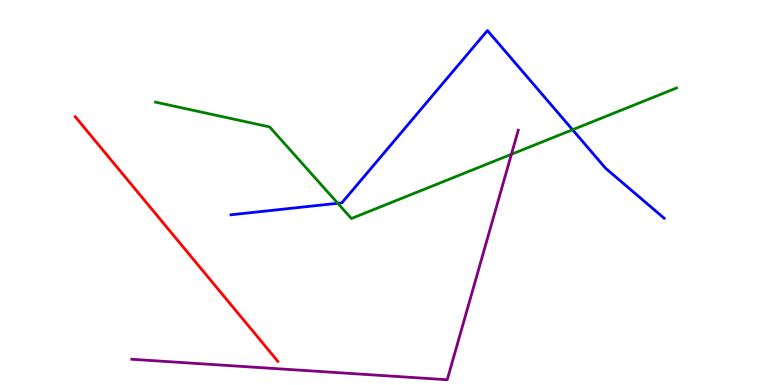[{'lines': ['blue', 'red'], 'intersections': []}, {'lines': ['green', 'red'], 'intersections': []}, {'lines': ['purple', 'red'], 'intersections': []}, {'lines': ['blue', 'green'], 'intersections': [{'x': 4.36, 'y': 4.72}, {'x': 7.39, 'y': 6.63}]}, {'lines': ['blue', 'purple'], 'intersections': []}, {'lines': ['green', 'purple'], 'intersections': [{'x': 6.6, 'y': 5.99}]}]